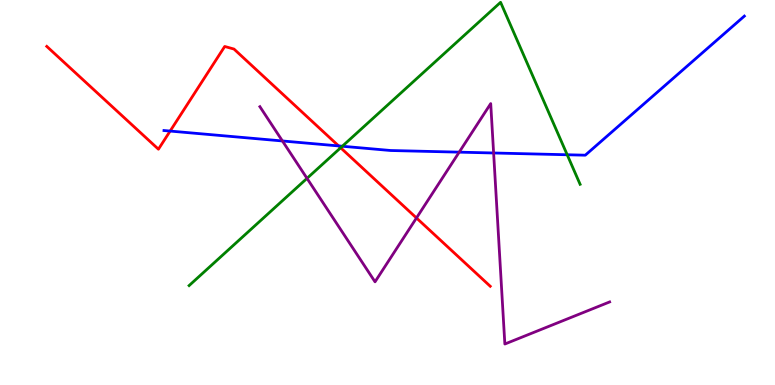[{'lines': ['blue', 'red'], 'intersections': [{'x': 2.2, 'y': 6.6}, {'x': 4.37, 'y': 6.21}]}, {'lines': ['green', 'red'], 'intersections': [{'x': 4.4, 'y': 6.16}]}, {'lines': ['purple', 'red'], 'intersections': [{'x': 5.37, 'y': 4.34}]}, {'lines': ['blue', 'green'], 'intersections': [{'x': 4.42, 'y': 6.2}, {'x': 7.32, 'y': 5.98}]}, {'lines': ['blue', 'purple'], 'intersections': [{'x': 3.64, 'y': 6.34}, {'x': 5.93, 'y': 6.05}, {'x': 6.37, 'y': 6.03}]}, {'lines': ['green', 'purple'], 'intersections': [{'x': 3.96, 'y': 5.37}]}]